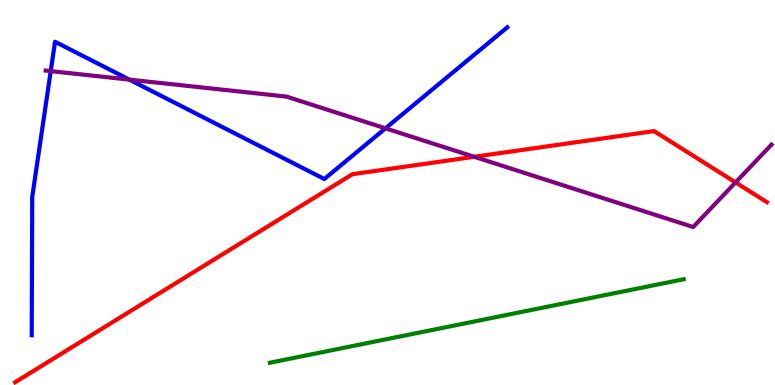[{'lines': ['blue', 'red'], 'intersections': []}, {'lines': ['green', 'red'], 'intersections': []}, {'lines': ['purple', 'red'], 'intersections': [{'x': 6.12, 'y': 5.93}, {'x': 9.49, 'y': 5.26}]}, {'lines': ['blue', 'green'], 'intersections': []}, {'lines': ['blue', 'purple'], 'intersections': [{'x': 0.654, 'y': 8.15}, {'x': 1.67, 'y': 7.93}, {'x': 4.97, 'y': 6.67}]}, {'lines': ['green', 'purple'], 'intersections': []}]